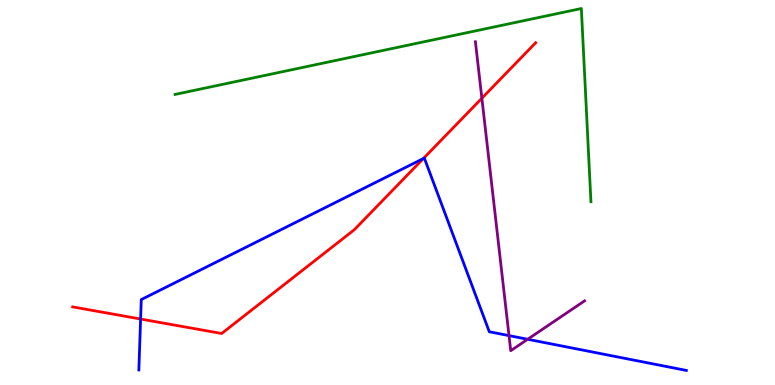[{'lines': ['blue', 'red'], 'intersections': [{'x': 1.81, 'y': 1.71}, {'x': 5.46, 'y': 5.88}]}, {'lines': ['green', 'red'], 'intersections': []}, {'lines': ['purple', 'red'], 'intersections': [{'x': 6.22, 'y': 7.45}]}, {'lines': ['blue', 'green'], 'intersections': []}, {'lines': ['blue', 'purple'], 'intersections': [{'x': 6.57, 'y': 1.28}, {'x': 6.81, 'y': 1.19}]}, {'lines': ['green', 'purple'], 'intersections': []}]